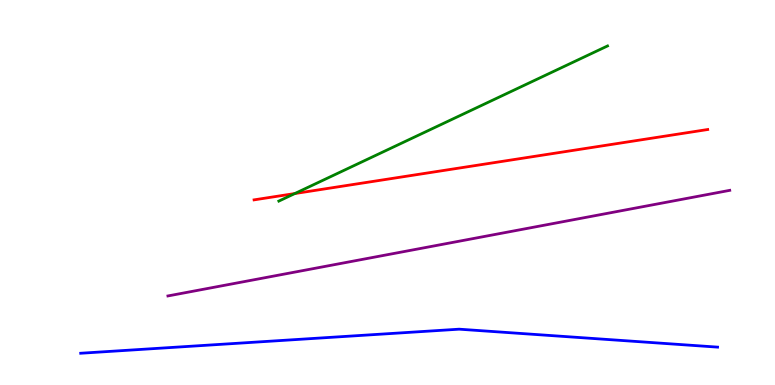[{'lines': ['blue', 'red'], 'intersections': []}, {'lines': ['green', 'red'], 'intersections': [{'x': 3.8, 'y': 4.97}]}, {'lines': ['purple', 'red'], 'intersections': []}, {'lines': ['blue', 'green'], 'intersections': []}, {'lines': ['blue', 'purple'], 'intersections': []}, {'lines': ['green', 'purple'], 'intersections': []}]